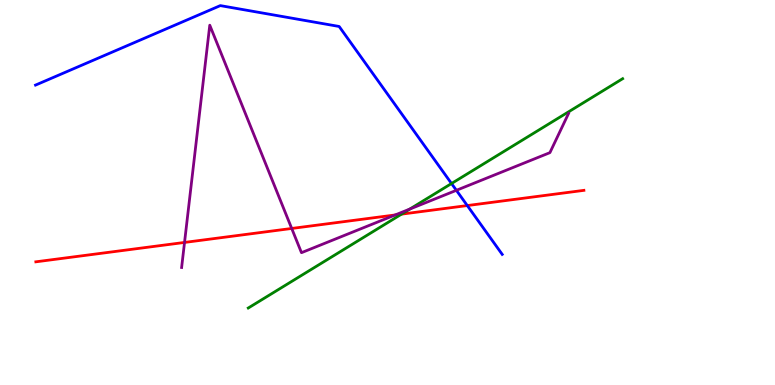[{'lines': ['blue', 'red'], 'intersections': [{'x': 6.03, 'y': 4.66}]}, {'lines': ['green', 'red'], 'intersections': [{'x': 5.18, 'y': 4.44}]}, {'lines': ['purple', 'red'], 'intersections': [{'x': 2.38, 'y': 3.7}, {'x': 3.76, 'y': 4.07}, {'x': 5.1, 'y': 4.42}]}, {'lines': ['blue', 'green'], 'intersections': [{'x': 5.83, 'y': 5.23}]}, {'lines': ['blue', 'purple'], 'intersections': [{'x': 5.89, 'y': 5.06}]}, {'lines': ['green', 'purple'], 'intersections': [{'x': 5.29, 'y': 4.57}]}]